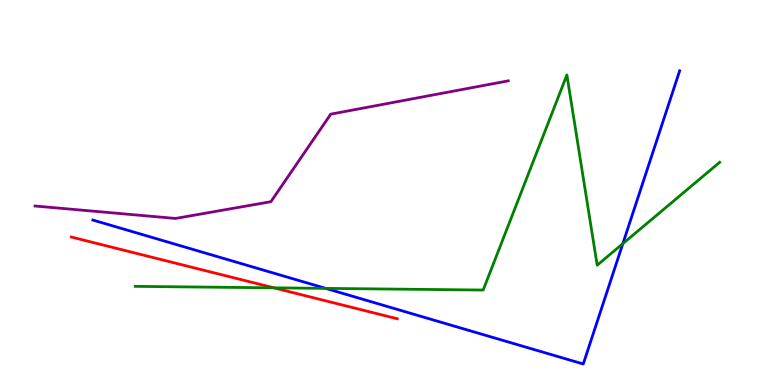[{'lines': ['blue', 'red'], 'intersections': []}, {'lines': ['green', 'red'], 'intersections': [{'x': 3.53, 'y': 2.52}]}, {'lines': ['purple', 'red'], 'intersections': []}, {'lines': ['blue', 'green'], 'intersections': [{'x': 4.2, 'y': 2.51}, {'x': 8.04, 'y': 3.67}]}, {'lines': ['blue', 'purple'], 'intersections': []}, {'lines': ['green', 'purple'], 'intersections': []}]